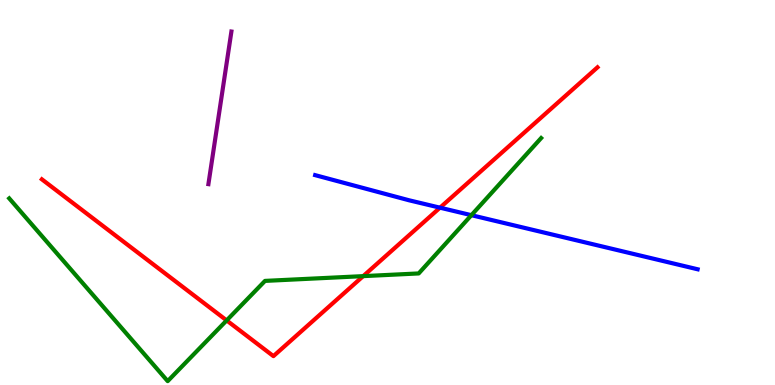[{'lines': ['blue', 'red'], 'intersections': [{'x': 5.68, 'y': 4.61}]}, {'lines': ['green', 'red'], 'intersections': [{'x': 2.92, 'y': 1.68}, {'x': 4.69, 'y': 2.83}]}, {'lines': ['purple', 'red'], 'intersections': []}, {'lines': ['blue', 'green'], 'intersections': [{'x': 6.08, 'y': 4.41}]}, {'lines': ['blue', 'purple'], 'intersections': []}, {'lines': ['green', 'purple'], 'intersections': []}]